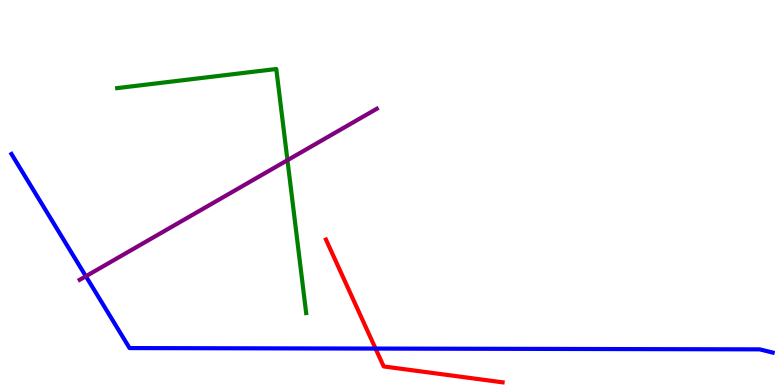[{'lines': ['blue', 'red'], 'intersections': [{'x': 4.85, 'y': 0.946}]}, {'lines': ['green', 'red'], 'intersections': []}, {'lines': ['purple', 'red'], 'intersections': []}, {'lines': ['blue', 'green'], 'intersections': []}, {'lines': ['blue', 'purple'], 'intersections': [{'x': 1.11, 'y': 2.82}]}, {'lines': ['green', 'purple'], 'intersections': [{'x': 3.71, 'y': 5.84}]}]